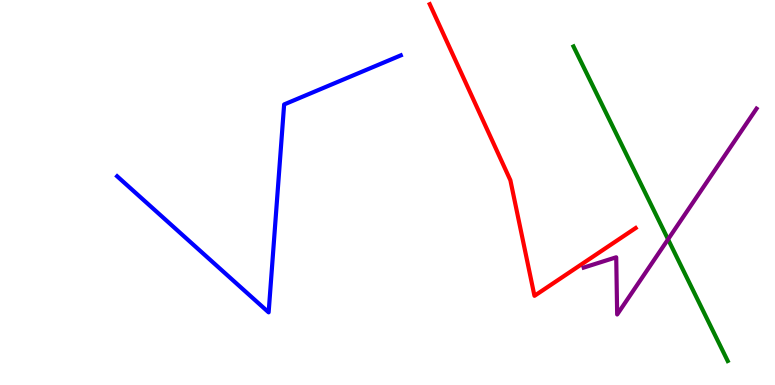[{'lines': ['blue', 'red'], 'intersections': []}, {'lines': ['green', 'red'], 'intersections': []}, {'lines': ['purple', 'red'], 'intersections': []}, {'lines': ['blue', 'green'], 'intersections': []}, {'lines': ['blue', 'purple'], 'intersections': []}, {'lines': ['green', 'purple'], 'intersections': [{'x': 8.62, 'y': 3.78}]}]